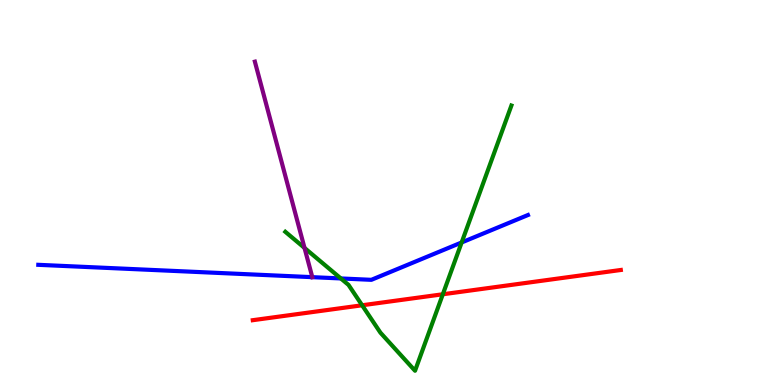[{'lines': ['blue', 'red'], 'intersections': []}, {'lines': ['green', 'red'], 'intersections': [{'x': 4.67, 'y': 2.07}, {'x': 5.71, 'y': 2.36}]}, {'lines': ['purple', 'red'], 'intersections': []}, {'lines': ['blue', 'green'], 'intersections': [{'x': 4.4, 'y': 2.77}, {'x': 5.96, 'y': 3.7}]}, {'lines': ['blue', 'purple'], 'intersections': [{'x': 4.03, 'y': 2.8}]}, {'lines': ['green', 'purple'], 'intersections': [{'x': 3.93, 'y': 3.56}]}]